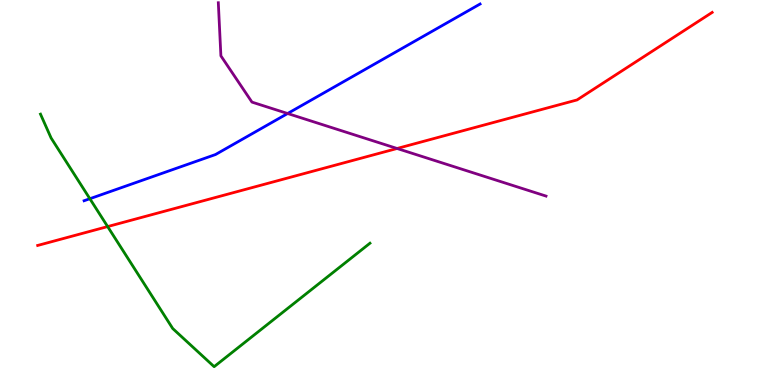[{'lines': ['blue', 'red'], 'intersections': []}, {'lines': ['green', 'red'], 'intersections': [{'x': 1.39, 'y': 4.11}]}, {'lines': ['purple', 'red'], 'intersections': [{'x': 5.12, 'y': 6.14}]}, {'lines': ['blue', 'green'], 'intersections': [{'x': 1.16, 'y': 4.84}]}, {'lines': ['blue', 'purple'], 'intersections': [{'x': 3.71, 'y': 7.05}]}, {'lines': ['green', 'purple'], 'intersections': []}]